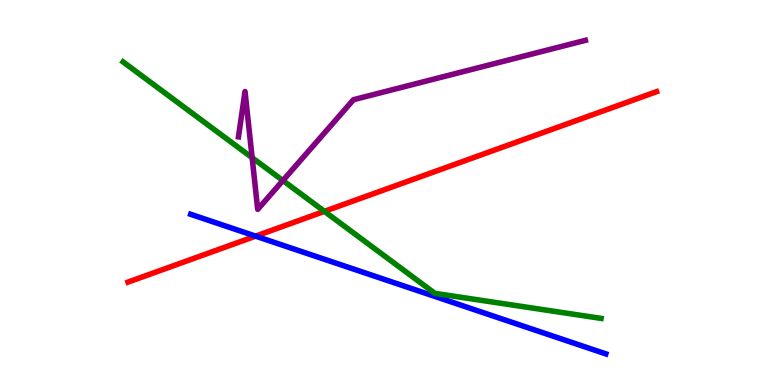[{'lines': ['blue', 'red'], 'intersections': [{'x': 3.3, 'y': 3.87}]}, {'lines': ['green', 'red'], 'intersections': [{'x': 4.19, 'y': 4.51}]}, {'lines': ['purple', 'red'], 'intersections': []}, {'lines': ['blue', 'green'], 'intersections': []}, {'lines': ['blue', 'purple'], 'intersections': []}, {'lines': ['green', 'purple'], 'intersections': [{'x': 3.25, 'y': 5.9}, {'x': 3.65, 'y': 5.31}]}]